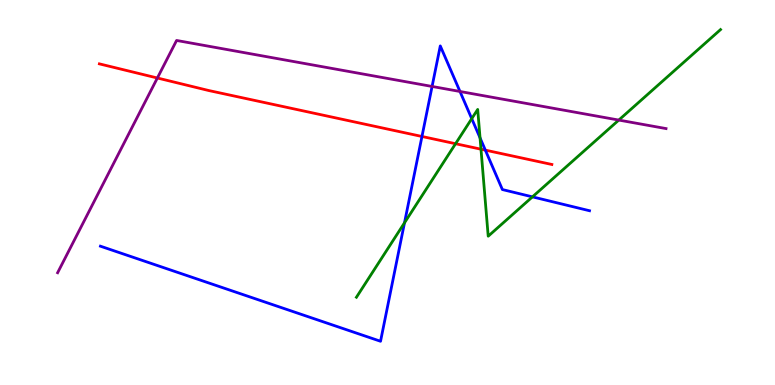[{'lines': ['blue', 'red'], 'intersections': [{'x': 5.44, 'y': 6.46}, {'x': 6.26, 'y': 6.1}]}, {'lines': ['green', 'red'], 'intersections': [{'x': 5.88, 'y': 6.27}, {'x': 6.21, 'y': 6.12}]}, {'lines': ['purple', 'red'], 'intersections': [{'x': 2.03, 'y': 7.97}]}, {'lines': ['blue', 'green'], 'intersections': [{'x': 5.22, 'y': 4.21}, {'x': 6.09, 'y': 6.92}, {'x': 6.19, 'y': 6.42}, {'x': 6.87, 'y': 4.89}]}, {'lines': ['blue', 'purple'], 'intersections': [{'x': 5.58, 'y': 7.75}, {'x': 5.94, 'y': 7.62}]}, {'lines': ['green', 'purple'], 'intersections': [{'x': 7.98, 'y': 6.88}]}]